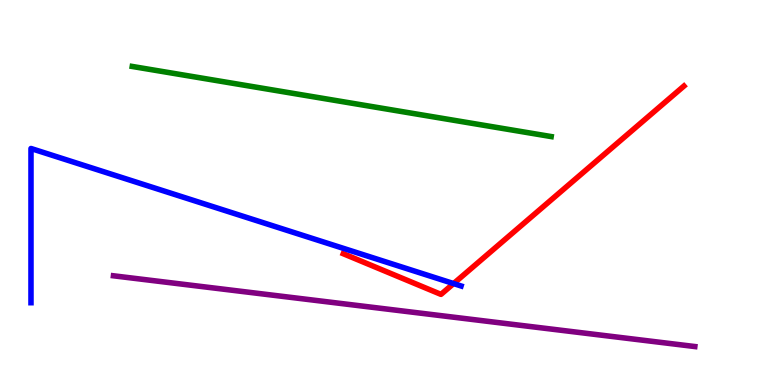[{'lines': ['blue', 'red'], 'intersections': [{'x': 5.85, 'y': 2.63}]}, {'lines': ['green', 'red'], 'intersections': []}, {'lines': ['purple', 'red'], 'intersections': []}, {'lines': ['blue', 'green'], 'intersections': []}, {'lines': ['blue', 'purple'], 'intersections': []}, {'lines': ['green', 'purple'], 'intersections': []}]